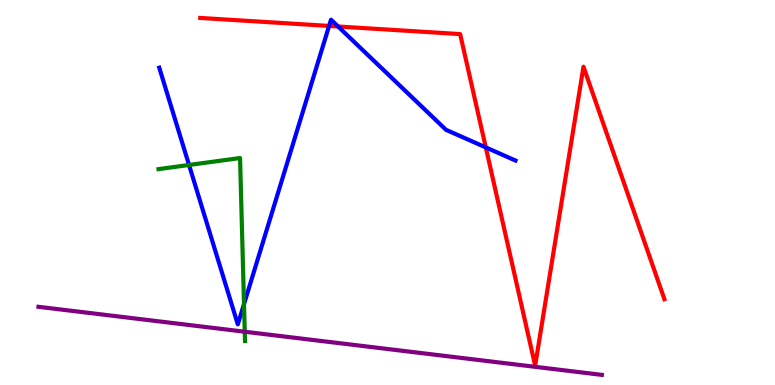[{'lines': ['blue', 'red'], 'intersections': [{'x': 4.25, 'y': 9.33}, {'x': 4.36, 'y': 9.31}, {'x': 6.27, 'y': 6.17}]}, {'lines': ['green', 'red'], 'intersections': []}, {'lines': ['purple', 'red'], 'intersections': []}, {'lines': ['blue', 'green'], 'intersections': [{'x': 2.44, 'y': 5.71}, {'x': 3.15, 'y': 2.1}]}, {'lines': ['blue', 'purple'], 'intersections': []}, {'lines': ['green', 'purple'], 'intersections': [{'x': 3.16, 'y': 1.38}]}]